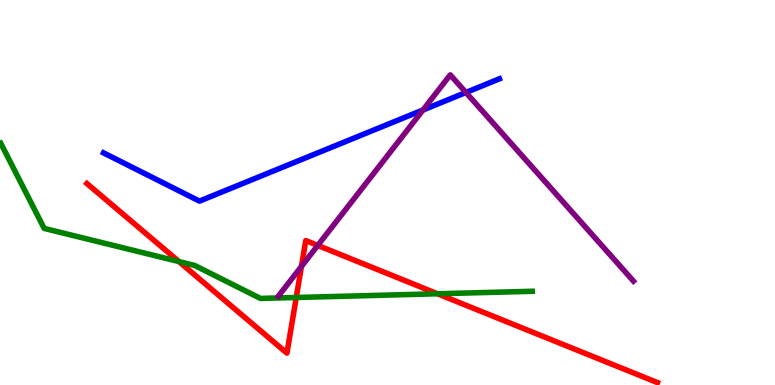[{'lines': ['blue', 'red'], 'intersections': []}, {'lines': ['green', 'red'], 'intersections': [{'x': 2.31, 'y': 3.21}, {'x': 3.82, 'y': 2.27}, {'x': 5.65, 'y': 2.37}]}, {'lines': ['purple', 'red'], 'intersections': [{'x': 3.89, 'y': 3.08}, {'x': 4.1, 'y': 3.63}]}, {'lines': ['blue', 'green'], 'intersections': []}, {'lines': ['blue', 'purple'], 'intersections': [{'x': 5.46, 'y': 7.14}, {'x': 6.01, 'y': 7.6}]}, {'lines': ['green', 'purple'], 'intersections': []}]